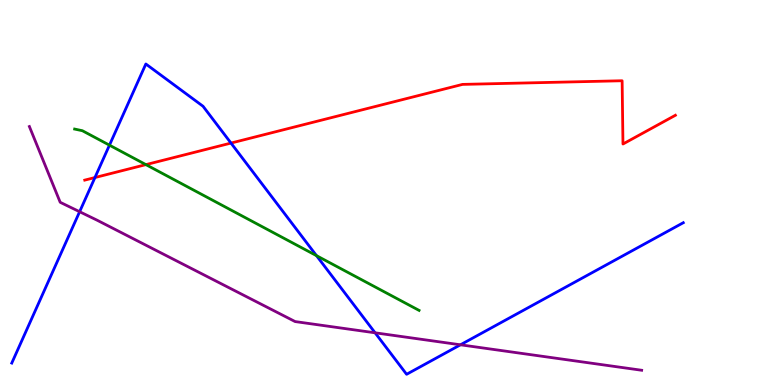[{'lines': ['blue', 'red'], 'intersections': [{'x': 1.23, 'y': 5.39}, {'x': 2.98, 'y': 6.28}]}, {'lines': ['green', 'red'], 'intersections': [{'x': 1.88, 'y': 5.72}]}, {'lines': ['purple', 'red'], 'intersections': []}, {'lines': ['blue', 'green'], 'intersections': [{'x': 1.41, 'y': 6.23}, {'x': 4.08, 'y': 3.36}]}, {'lines': ['blue', 'purple'], 'intersections': [{'x': 1.03, 'y': 4.5}, {'x': 4.84, 'y': 1.36}, {'x': 5.94, 'y': 1.04}]}, {'lines': ['green', 'purple'], 'intersections': []}]